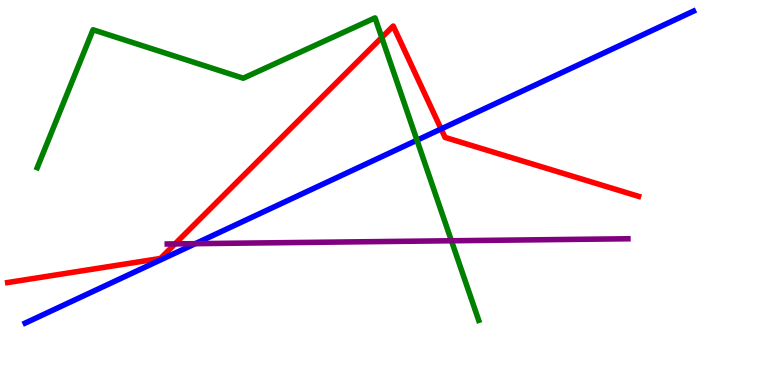[{'lines': ['blue', 'red'], 'intersections': [{'x': 5.69, 'y': 6.65}]}, {'lines': ['green', 'red'], 'intersections': [{'x': 4.93, 'y': 9.03}]}, {'lines': ['purple', 'red'], 'intersections': [{'x': 2.26, 'y': 3.67}]}, {'lines': ['blue', 'green'], 'intersections': [{'x': 5.38, 'y': 6.36}]}, {'lines': ['blue', 'purple'], 'intersections': [{'x': 2.52, 'y': 3.67}]}, {'lines': ['green', 'purple'], 'intersections': [{'x': 5.82, 'y': 3.75}]}]